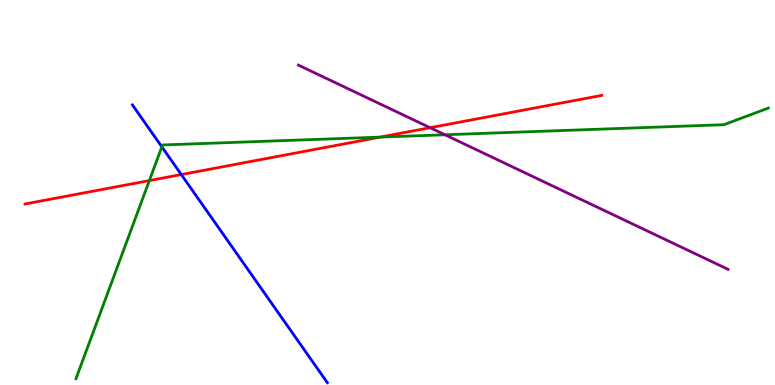[{'lines': ['blue', 'red'], 'intersections': [{'x': 2.34, 'y': 5.47}]}, {'lines': ['green', 'red'], 'intersections': [{'x': 1.93, 'y': 5.31}, {'x': 4.91, 'y': 6.44}]}, {'lines': ['purple', 'red'], 'intersections': [{'x': 5.55, 'y': 6.68}]}, {'lines': ['blue', 'green'], 'intersections': [{'x': 2.09, 'y': 6.19}]}, {'lines': ['blue', 'purple'], 'intersections': []}, {'lines': ['green', 'purple'], 'intersections': [{'x': 5.74, 'y': 6.5}]}]